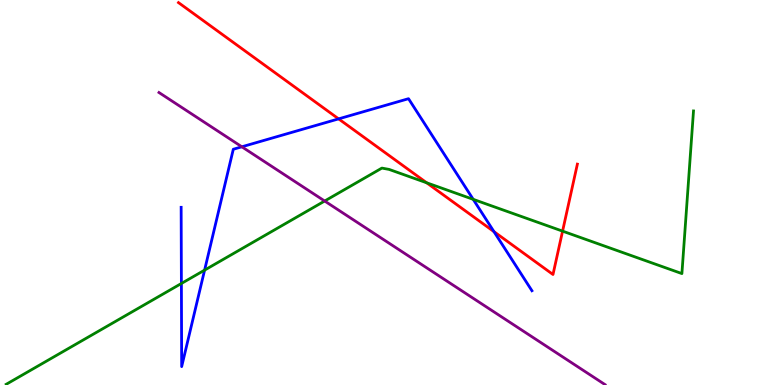[{'lines': ['blue', 'red'], 'intersections': [{'x': 4.37, 'y': 6.91}, {'x': 6.37, 'y': 3.98}]}, {'lines': ['green', 'red'], 'intersections': [{'x': 5.51, 'y': 5.25}, {'x': 7.26, 'y': 4.0}]}, {'lines': ['purple', 'red'], 'intersections': []}, {'lines': ['blue', 'green'], 'intersections': [{'x': 2.34, 'y': 2.64}, {'x': 2.64, 'y': 2.98}, {'x': 6.11, 'y': 4.82}]}, {'lines': ['blue', 'purple'], 'intersections': [{'x': 3.12, 'y': 6.19}]}, {'lines': ['green', 'purple'], 'intersections': [{'x': 4.19, 'y': 4.78}]}]